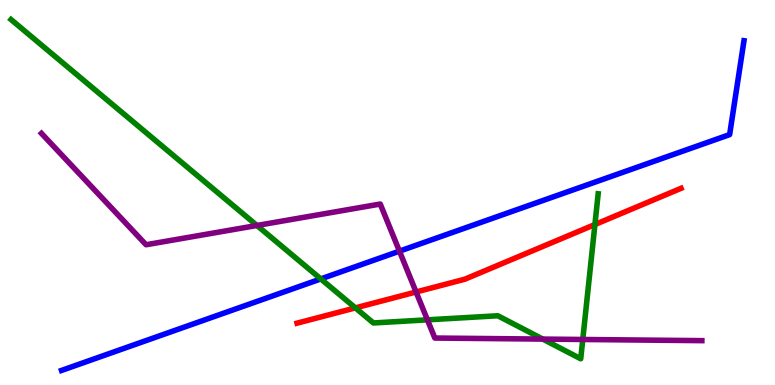[{'lines': ['blue', 'red'], 'intersections': []}, {'lines': ['green', 'red'], 'intersections': [{'x': 4.59, 'y': 2.0}, {'x': 7.68, 'y': 4.17}]}, {'lines': ['purple', 'red'], 'intersections': [{'x': 5.37, 'y': 2.42}]}, {'lines': ['blue', 'green'], 'intersections': [{'x': 4.14, 'y': 2.76}]}, {'lines': ['blue', 'purple'], 'intersections': [{'x': 5.15, 'y': 3.48}]}, {'lines': ['green', 'purple'], 'intersections': [{'x': 3.32, 'y': 4.14}, {'x': 5.52, 'y': 1.69}, {'x': 7.0, 'y': 1.19}, {'x': 7.52, 'y': 1.18}]}]